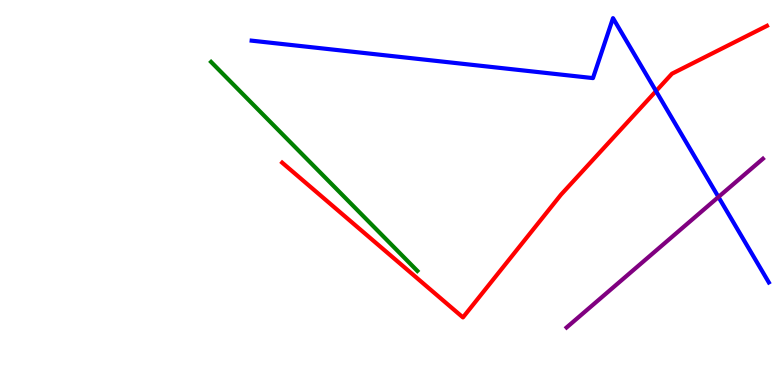[{'lines': ['blue', 'red'], 'intersections': [{'x': 8.46, 'y': 7.63}]}, {'lines': ['green', 'red'], 'intersections': []}, {'lines': ['purple', 'red'], 'intersections': []}, {'lines': ['blue', 'green'], 'intersections': []}, {'lines': ['blue', 'purple'], 'intersections': [{'x': 9.27, 'y': 4.88}]}, {'lines': ['green', 'purple'], 'intersections': []}]